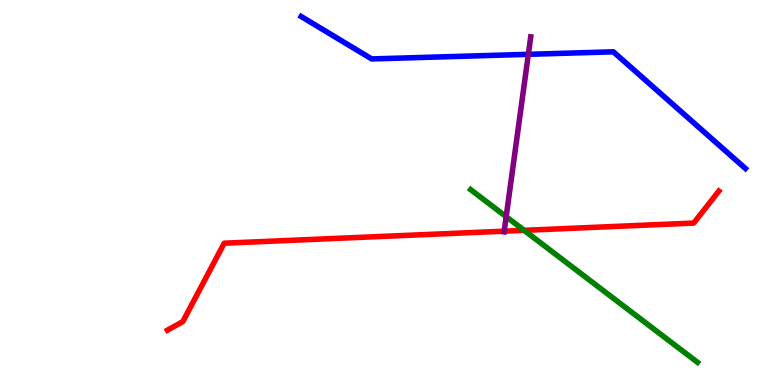[{'lines': ['blue', 'red'], 'intersections': []}, {'lines': ['green', 'red'], 'intersections': [{'x': 6.76, 'y': 4.02}]}, {'lines': ['purple', 'red'], 'intersections': [{'x': 6.51, 'y': 4.0}]}, {'lines': ['blue', 'green'], 'intersections': []}, {'lines': ['blue', 'purple'], 'intersections': [{'x': 6.82, 'y': 8.59}]}, {'lines': ['green', 'purple'], 'intersections': [{'x': 6.53, 'y': 4.37}]}]